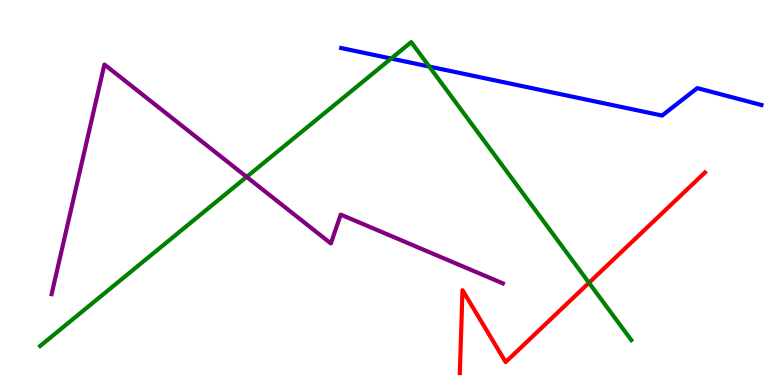[{'lines': ['blue', 'red'], 'intersections': []}, {'lines': ['green', 'red'], 'intersections': [{'x': 7.6, 'y': 2.65}]}, {'lines': ['purple', 'red'], 'intersections': []}, {'lines': ['blue', 'green'], 'intersections': [{'x': 5.05, 'y': 8.48}, {'x': 5.54, 'y': 8.27}]}, {'lines': ['blue', 'purple'], 'intersections': []}, {'lines': ['green', 'purple'], 'intersections': [{'x': 3.18, 'y': 5.41}]}]